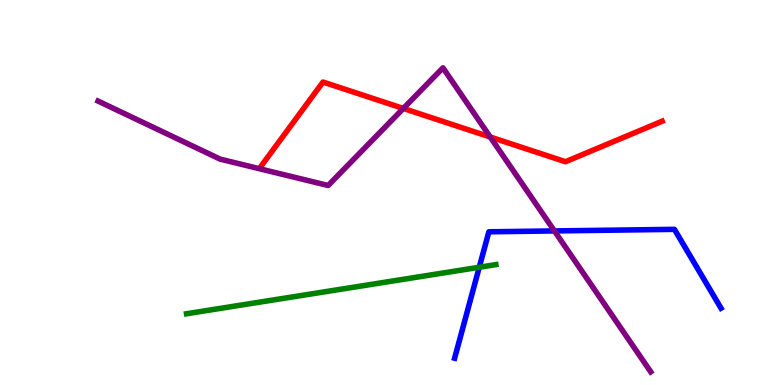[{'lines': ['blue', 'red'], 'intersections': []}, {'lines': ['green', 'red'], 'intersections': []}, {'lines': ['purple', 'red'], 'intersections': [{'x': 5.2, 'y': 7.18}, {'x': 6.33, 'y': 6.44}]}, {'lines': ['blue', 'green'], 'intersections': [{'x': 6.18, 'y': 3.06}]}, {'lines': ['blue', 'purple'], 'intersections': [{'x': 7.15, 'y': 4.0}]}, {'lines': ['green', 'purple'], 'intersections': []}]